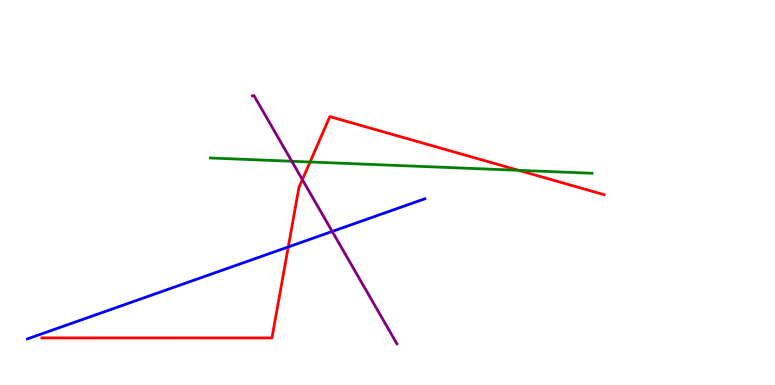[{'lines': ['blue', 'red'], 'intersections': [{'x': 3.72, 'y': 3.59}]}, {'lines': ['green', 'red'], 'intersections': [{'x': 4.0, 'y': 5.79}, {'x': 6.69, 'y': 5.58}]}, {'lines': ['purple', 'red'], 'intersections': [{'x': 3.9, 'y': 5.33}]}, {'lines': ['blue', 'green'], 'intersections': []}, {'lines': ['blue', 'purple'], 'intersections': [{'x': 4.29, 'y': 3.99}]}, {'lines': ['green', 'purple'], 'intersections': [{'x': 3.76, 'y': 5.81}]}]